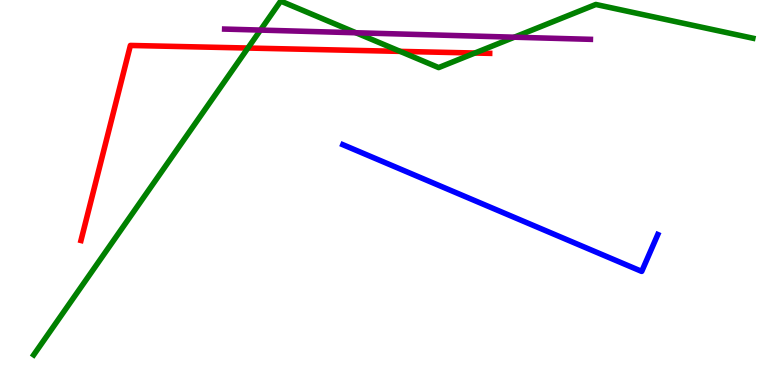[{'lines': ['blue', 'red'], 'intersections': []}, {'lines': ['green', 'red'], 'intersections': [{'x': 3.2, 'y': 8.75}, {'x': 5.16, 'y': 8.67}, {'x': 6.13, 'y': 8.62}]}, {'lines': ['purple', 'red'], 'intersections': []}, {'lines': ['blue', 'green'], 'intersections': []}, {'lines': ['blue', 'purple'], 'intersections': []}, {'lines': ['green', 'purple'], 'intersections': [{'x': 3.36, 'y': 9.22}, {'x': 4.59, 'y': 9.15}, {'x': 6.64, 'y': 9.03}]}]